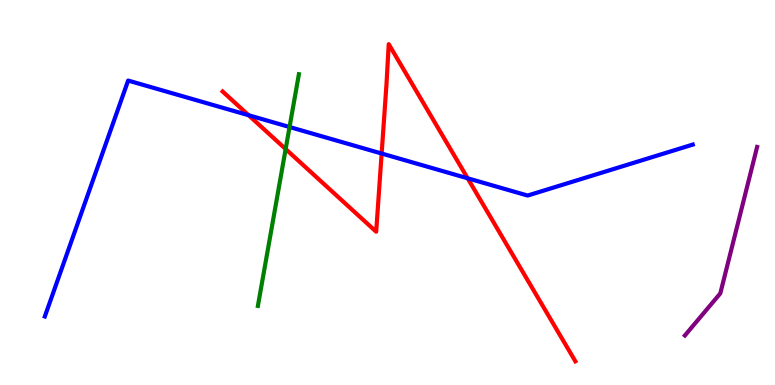[{'lines': ['blue', 'red'], 'intersections': [{'x': 3.21, 'y': 7.01}, {'x': 4.92, 'y': 6.01}, {'x': 6.03, 'y': 5.37}]}, {'lines': ['green', 'red'], 'intersections': [{'x': 3.69, 'y': 6.13}]}, {'lines': ['purple', 'red'], 'intersections': []}, {'lines': ['blue', 'green'], 'intersections': [{'x': 3.74, 'y': 6.7}]}, {'lines': ['blue', 'purple'], 'intersections': []}, {'lines': ['green', 'purple'], 'intersections': []}]